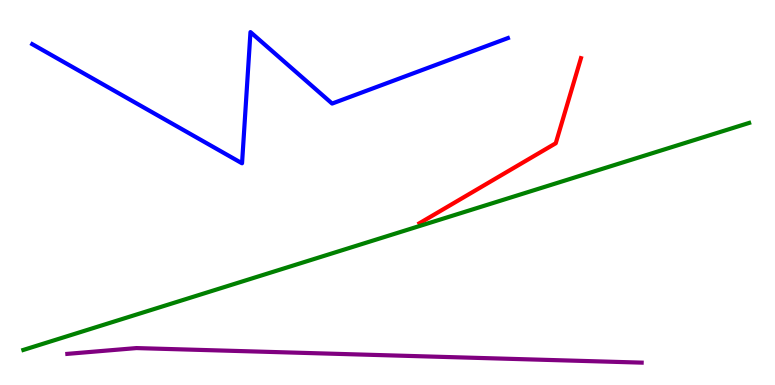[{'lines': ['blue', 'red'], 'intersections': []}, {'lines': ['green', 'red'], 'intersections': []}, {'lines': ['purple', 'red'], 'intersections': []}, {'lines': ['blue', 'green'], 'intersections': []}, {'lines': ['blue', 'purple'], 'intersections': []}, {'lines': ['green', 'purple'], 'intersections': []}]